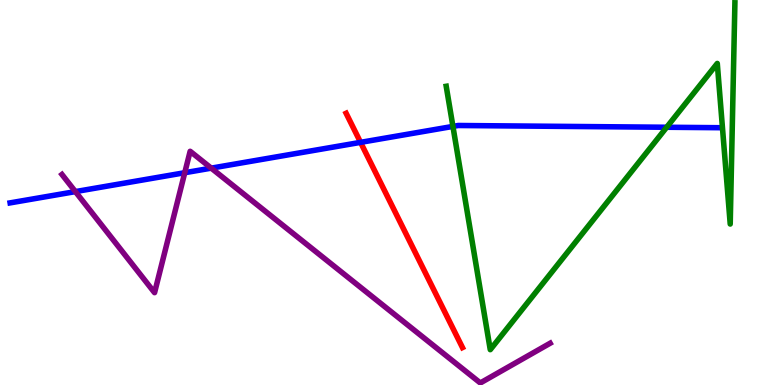[{'lines': ['blue', 'red'], 'intersections': [{'x': 4.65, 'y': 6.3}]}, {'lines': ['green', 'red'], 'intersections': []}, {'lines': ['purple', 'red'], 'intersections': []}, {'lines': ['blue', 'green'], 'intersections': [{'x': 5.84, 'y': 6.72}, {'x': 8.6, 'y': 6.69}]}, {'lines': ['blue', 'purple'], 'intersections': [{'x': 0.973, 'y': 5.02}, {'x': 2.38, 'y': 5.51}, {'x': 2.73, 'y': 5.63}]}, {'lines': ['green', 'purple'], 'intersections': []}]